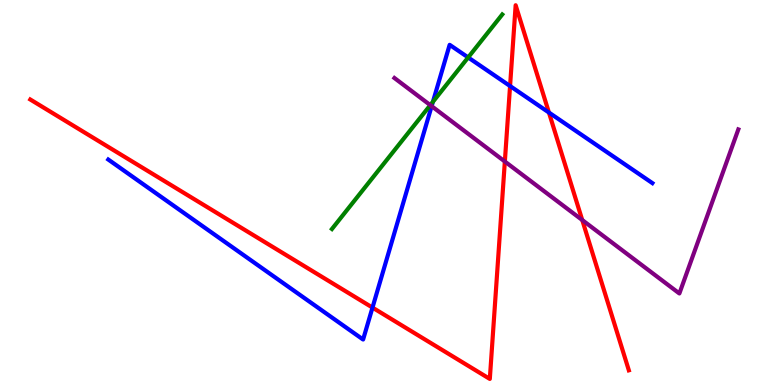[{'lines': ['blue', 'red'], 'intersections': [{'x': 4.81, 'y': 2.01}, {'x': 6.58, 'y': 7.77}, {'x': 7.08, 'y': 7.08}]}, {'lines': ['green', 'red'], 'intersections': []}, {'lines': ['purple', 'red'], 'intersections': [{'x': 6.51, 'y': 5.8}, {'x': 7.51, 'y': 4.28}]}, {'lines': ['blue', 'green'], 'intersections': [{'x': 5.59, 'y': 7.36}, {'x': 6.04, 'y': 8.51}]}, {'lines': ['blue', 'purple'], 'intersections': [{'x': 5.57, 'y': 7.24}]}, {'lines': ['green', 'purple'], 'intersections': [{'x': 5.55, 'y': 7.27}]}]